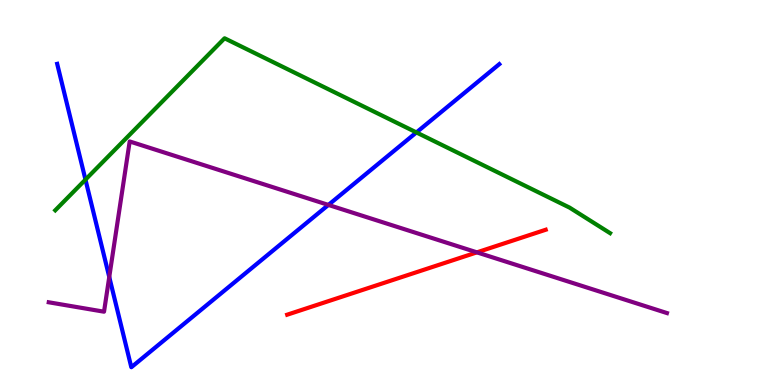[{'lines': ['blue', 'red'], 'intersections': []}, {'lines': ['green', 'red'], 'intersections': []}, {'lines': ['purple', 'red'], 'intersections': [{'x': 6.15, 'y': 3.45}]}, {'lines': ['blue', 'green'], 'intersections': [{'x': 1.1, 'y': 5.33}, {'x': 5.37, 'y': 6.56}]}, {'lines': ['blue', 'purple'], 'intersections': [{'x': 1.41, 'y': 2.81}, {'x': 4.24, 'y': 4.68}]}, {'lines': ['green', 'purple'], 'intersections': []}]